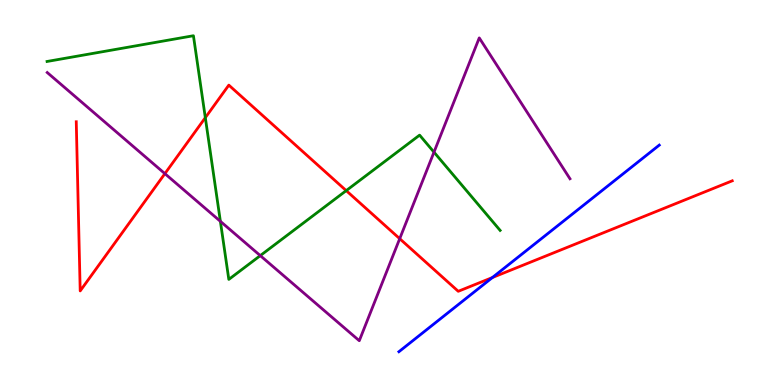[{'lines': ['blue', 'red'], 'intersections': [{'x': 6.35, 'y': 2.79}]}, {'lines': ['green', 'red'], 'intersections': [{'x': 2.65, 'y': 6.94}, {'x': 4.47, 'y': 5.05}]}, {'lines': ['purple', 'red'], 'intersections': [{'x': 2.13, 'y': 5.49}, {'x': 5.16, 'y': 3.8}]}, {'lines': ['blue', 'green'], 'intersections': []}, {'lines': ['blue', 'purple'], 'intersections': []}, {'lines': ['green', 'purple'], 'intersections': [{'x': 2.84, 'y': 4.25}, {'x': 3.36, 'y': 3.36}, {'x': 5.6, 'y': 6.05}]}]